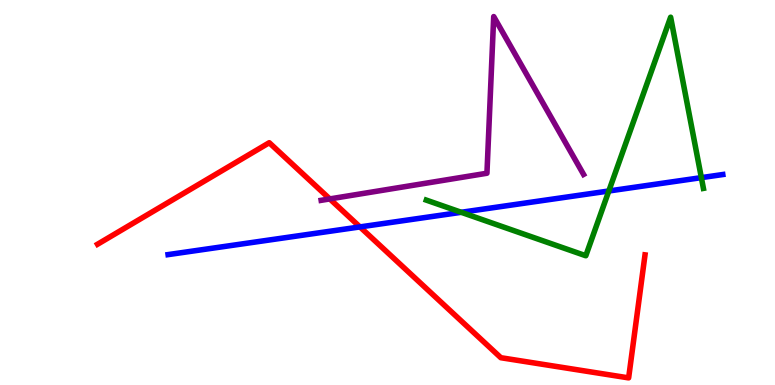[{'lines': ['blue', 'red'], 'intersections': [{'x': 4.64, 'y': 4.11}]}, {'lines': ['green', 'red'], 'intersections': []}, {'lines': ['purple', 'red'], 'intersections': [{'x': 4.26, 'y': 4.83}]}, {'lines': ['blue', 'green'], 'intersections': [{'x': 5.95, 'y': 4.49}, {'x': 7.86, 'y': 5.04}, {'x': 9.05, 'y': 5.39}]}, {'lines': ['blue', 'purple'], 'intersections': []}, {'lines': ['green', 'purple'], 'intersections': []}]